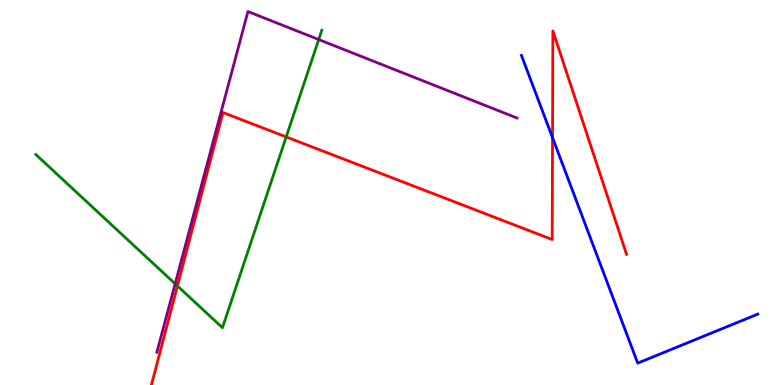[{'lines': ['blue', 'red'], 'intersections': [{'x': 7.13, 'y': 6.42}]}, {'lines': ['green', 'red'], 'intersections': [{'x': 2.29, 'y': 2.57}, {'x': 3.69, 'y': 6.44}]}, {'lines': ['purple', 'red'], 'intersections': []}, {'lines': ['blue', 'green'], 'intersections': []}, {'lines': ['blue', 'purple'], 'intersections': []}, {'lines': ['green', 'purple'], 'intersections': [{'x': 2.26, 'y': 2.63}, {'x': 4.11, 'y': 8.97}]}]